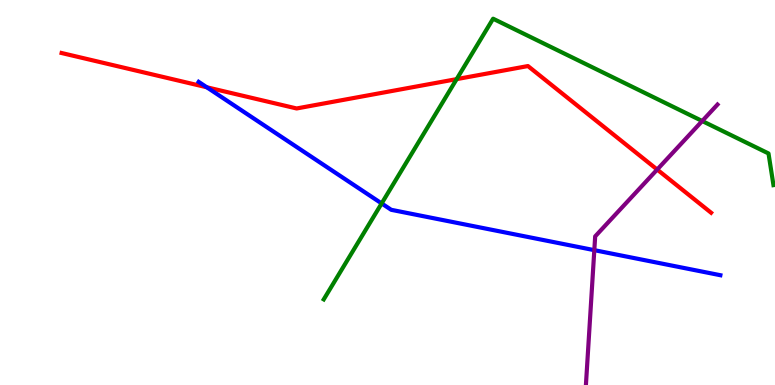[{'lines': ['blue', 'red'], 'intersections': [{'x': 2.67, 'y': 7.73}]}, {'lines': ['green', 'red'], 'intersections': [{'x': 5.89, 'y': 7.94}]}, {'lines': ['purple', 'red'], 'intersections': [{'x': 8.48, 'y': 5.6}]}, {'lines': ['blue', 'green'], 'intersections': [{'x': 4.92, 'y': 4.72}]}, {'lines': ['blue', 'purple'], 'intersections': [{'x': 7.67, 'y': 3.5}]}, {'lines': ['green', 'purple'], 'intersections': [{'x': 9.06, 'y': 6.86}]}]